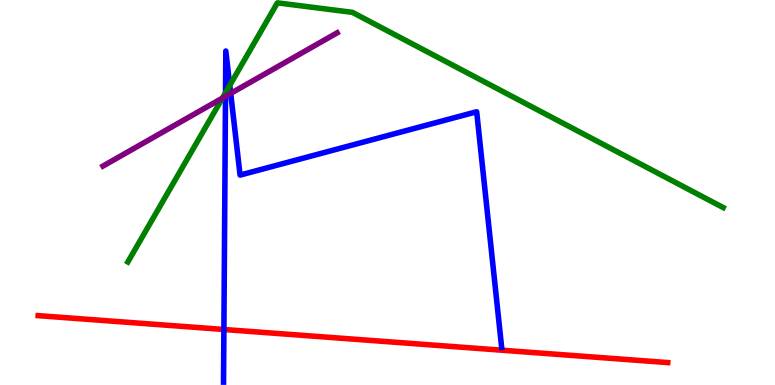[{'lines': ['blue', 'red'], 'intersections': [{'x': 2.89, 'y': 1.44}]}, {'lines': ['green', 'red'], 'intersections': []}, {'lines': ['purple', 'red'], 'intersections': []}, {'lines': ['blue', 'green'], 'intersections': [{'x': 2.91, 'y': 7.59}, {'x': 2.96, 'y': 7.78}]}, {'lines': ['blue', 'purple'], 'intersections': [{'x': 2.91, 'y': 7.5}, {'x': 2.98, 'y': 7.57}]}, {'lines': ['green', 'purple'], 'intersections': [{'x': 2.87, 'y': 7.45}]}]